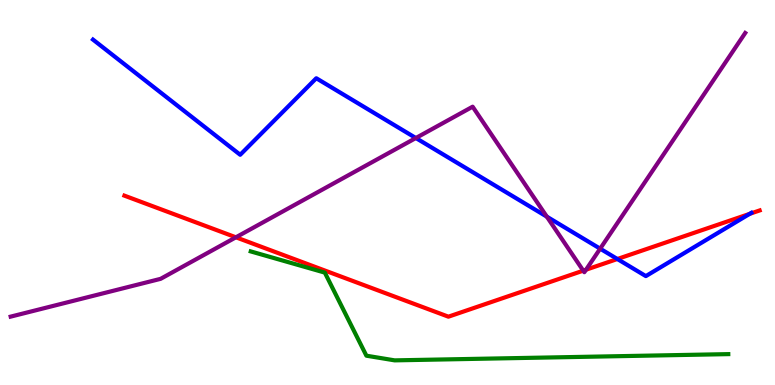[{'lines': ['blue', 'red'], 'intersections': [{'x': 7.97, 'y': 3.27}, {'x': 9.67, 'y': 4.45}]}, {'lines': ['green', 'red'], 'intersections': []}, {'lines': ['purple', 'red'], 'intersections': [{'x': 3.04, 'y': 3.84}, {'x': 7.53, 'y': 2.97}, {'x': 7.56, 'y': 2.99}]}, {'lines': ['blue', 'green'], 'intersections': []}, {'lines': ['blue', 'purple'], 'intersections': [{'x': 5.37, 'y': 6.41}, {'x': 7.06, 'y': 4.37}, {'x': 7.74, 'y': 3.54}]}, {'lines': ['green', 'purple'], 'intersections': []}]